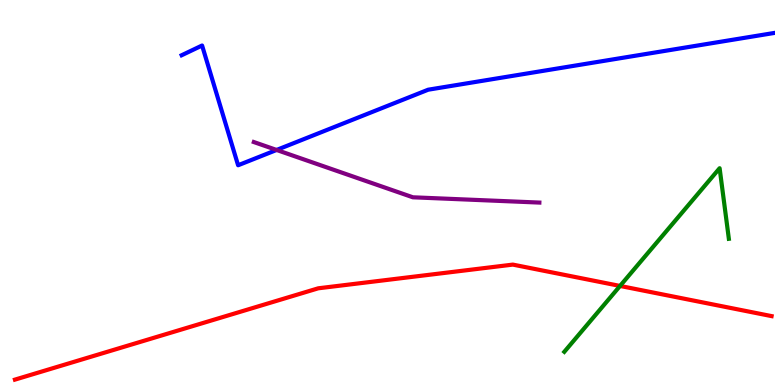[{'lines': ['blue', 'red'], 'intersections': []}, {'lines': ['green', 'red'], 'intersections': [{'x': 8.0, 'y': 2.57}]}, {'lines': ['purple', 'red'], 'intersections': []}, {'lines': ['blue', 'green'], 'intersections': []}, {'lines': ['blue', 'purple'], 'intersections': [{'x': 3.57, 'y': 6.1}]}, {'lines': ['green', 'purple'], 'intersections': []}]